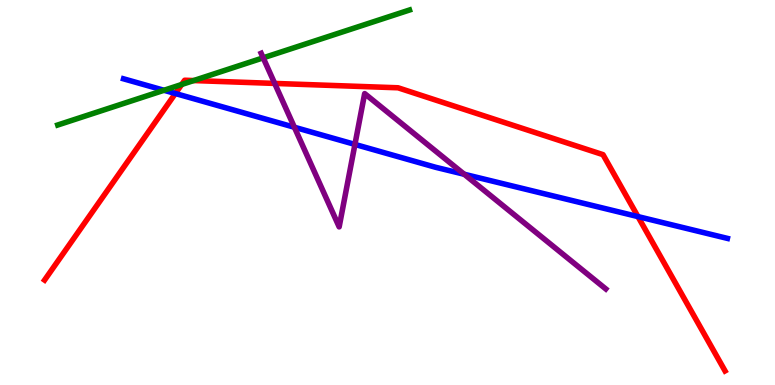[{'lines': ['blue', 'red'], 'intersections': [{'x': 2.26, 'y': 7.57}, {'x': 8.23, 'y': 4.37}]}, {'lines': ['green', 'red'], 'intersections': [{'x': 2.34, 'y': 7.81}, {'x': 2.5, 'y': 7.91}]}, {'lines': ['purple', 'red'], 'intersections': [{'x': 3.54, 'y': 7.83}]}, {'lines': ['blue', 'green'], 'intersections': [{'x': 2.12, 'y': 7.66}]}, {'lines': ['blue', 'purple'], 'intersections': [{'x': 3.8, 'y': 6.69}, {'x': 4.58, 'y': 6.25}, {'x': 5.99, 'y': 5.47}]}, {'lines': ['green', 'purple'], 'intersections': [{'x': 3.4, 'y': 8.5}]}]